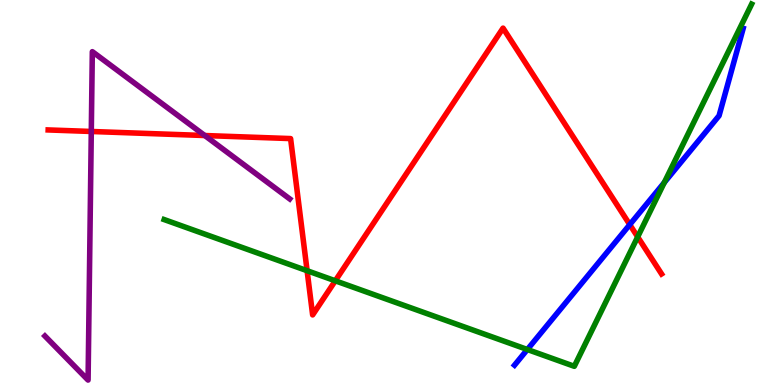[{'lines': ['blue', 'red'], 'intersections': [{'x': 8.13, 'y': 4.17}]}, {'lines': ['green', 'red'], 'intersections': [{'x': 3.96, 'y': 2.97}, {'x': 4.33, 'y': 2.71}, {'x': 8.23, 'y': 3.85}]}, {'lines': ['purple', 'red'], 'intersections': [{'x': 1.18, 'y': 6.59}, {'x': 2.64, 'y': 6.48}]}, {'lines': ['blue', 'green'], 'intersections': [{'x': 6.8, 'y': 0.922}, {'x': 8.57, 'y': 5.26}]}, {'lines': ['blue', 'purple'], 'intersections': []}, {'lines': ['green', 'purple'], 'intersections': []}]